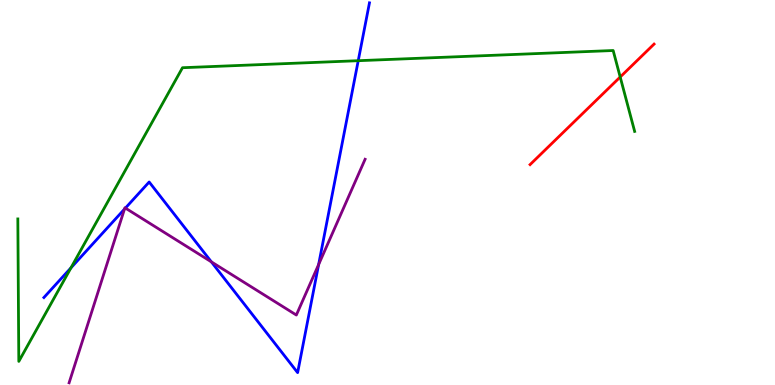[{'lines': ['blue', 'red'], 'intersections': []}, {'lines': ['green', 'red'], 'intersections': [{'x': 8.0, 'y': 8.0}]}, {'lines': ['purple', 'red'], 'intersections': []}, {'lines': ['blue', 'green'], 'intersections': [{'x': 0.916, 'y': 3.04}, {'x': 4.62, 'y': 8.42}]}, {'lines': ['blue', 'purple'], 'intersections': [{'x': 1.61, 'y': 4.57}, {'x': 1.62, 'y': 4.6}, {'x': 2.73, 'y': 3.2}, {'x': 4.11, 'y': 3.13}]}, {'lines': ['green', 'purple'], 'intersections': []}]